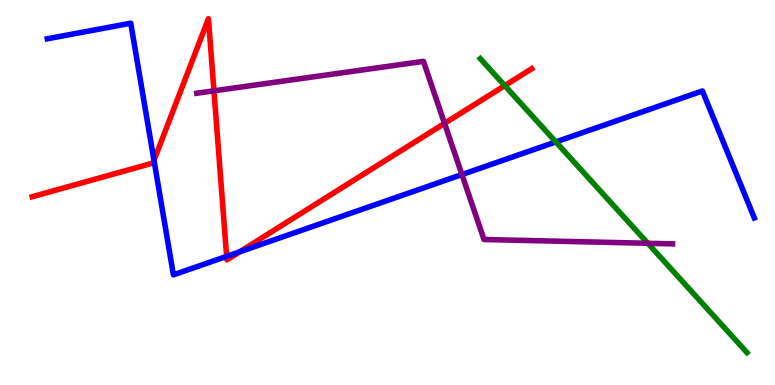[{'lines': ['blue', 'red'], 'intersections': [{'x': 1.99, 'y': 5.83}, {'x': 2.92, 'y': 3.34}, {'x': 3.09, 'y': 3.46}]}, {'lines': ['green', 'red'], 'intersections': [{'x': 6.51, 'y': 7.78}]}, {'lines': ['purple', 'red'], 'intersections': [{'x': 2.76, 'y': 7.64}, {'x': 5.74, 'y': 6.8}]}, {'lines': ['blue', 'green'], 'intersections': [{'x': 7.17, 'y': 6.31}]}, {'lines': ['blue', 'purple'], 'intersections': [{'x': 5.96, 'y': 5.47}]}, {'lines': ['green', 'purple'], 'intersections': [{'x': 8.36, 'y': 3.68}]}]